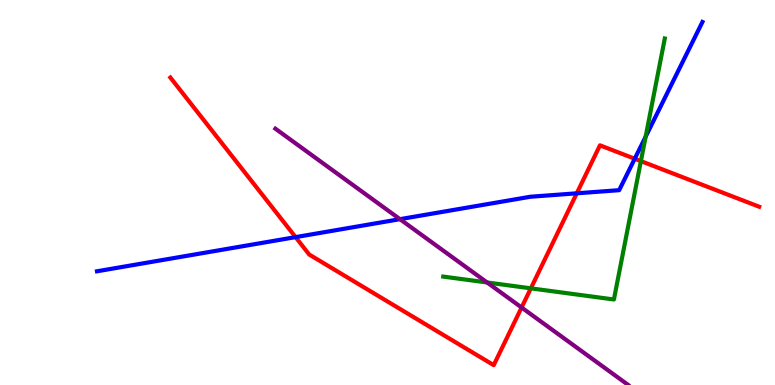[{'lines': ['blue', 'red'], 'intersections': [{'x': 3.81, 'y': 3.84}, {'x': 7.44, 'y': 4.98}, {'x': 8.19, 'y': 5.88}]}, {'lines': ['green', 'red'], 'intersections': [{'x': 6.85, 'y': 2.51}, {'x': 8.27, 'y': 5.82}]}, {'lines': ['purple', 'red'], 'intersections': [{'x': 6.73, 'y': 2.01}]}, {'lines': ['blue', 'green'], 'intersections': [{'x': 8.33, 'y': 6.45}]}, {'lines': ['blue', 'purple'], 'intersections': [{'x': 5.16, 'y': 4.31}]}, {'lines': ['green', 'purple'], 'intersections': [{'x': 6.29, 'y': 2.66}]}]